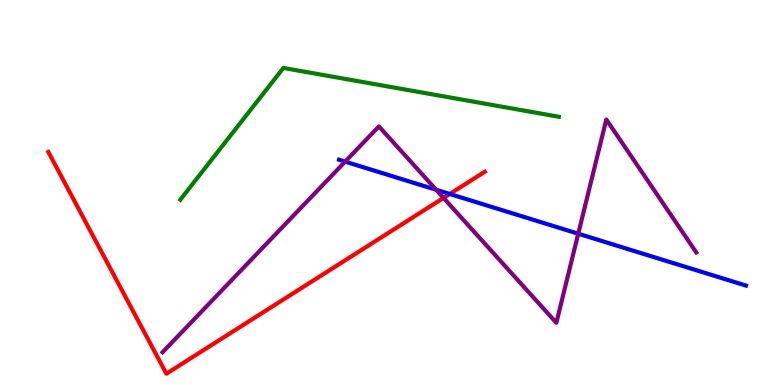[{'lines': ['blue', 'red'], 'intersections': [{'x': 5.8, 'y': 4.96}]}, {'lines': ['green', 'red'], 'intersections': []}, {'lines': ['purple', 'red'], 'intersections': [{'x': 5.72, 'y': 4.86}]}, {'lines': ['blue', 'green'], 'intersections': []}, {'lines': ['blue', 'purple'], 'intersections': [{'x': 4.45, 'y': 5.8}, {'x': 5.63, 'y': 5.07}, {'x': 7.46, 'y': 3.93}]}, {'lines': ['green', 'purple'], 'intersections': []}]